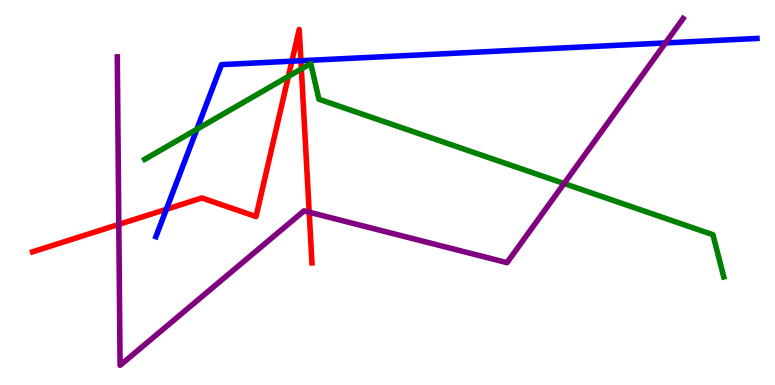[{'lines': ['blue', 'red'], 'intersections': [{'x': 2.15, 'y': 4.56}, {'x': 3.77, 'y': 8.41}, {'x': 3.88, 'y': 8.42}]}, {'lines': ['green', 'red'], 'intersections': [{'x': 3.72, 'y': 8.02}, {'x': 3.89, 'y': 8.21}]}, {'lines': ['purple', 'red'], 'intersections': [{'x': 1.53, 'y': 4.17}, {'x': 3.99, 'y': 4.49}]}, {'lines': ['blue', 'green'], 'intersections': [{'x': 2.54, 'y': 6.64}]}, {'lines': ['blue', 'purple'], 'intersections': [{'x': 8.59, 'y': 8.88}]}, {'lines': ['green', 'purple'], 'intersections': [{'x': 7.28, 'y': 5.23}]}]